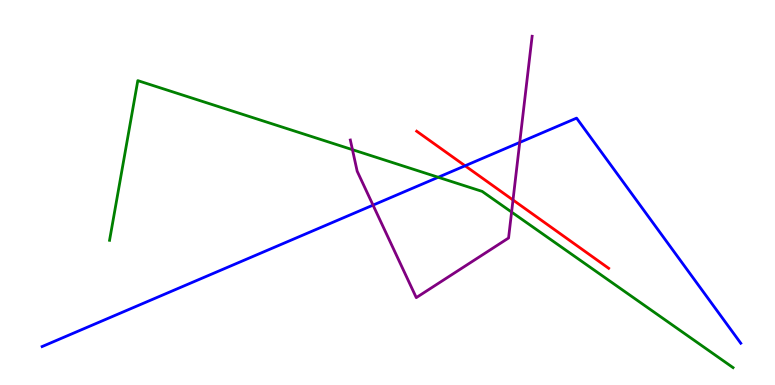[{'lines': ['blue', 'red'], 'intersections': [{'x': 6.0, 'y': 5.69}]}, {'lines': ['green', 'red'], 'intersections': []}, {'lines': ['purple', 'red'], 'intersections': [{'x': 6.62, 'y': 4.81}]}, {'lines': ['blue', 'green'], 'intersections': [{'x': 5.65, 'y': 5.4}]}, {'lines': ['blue', 'purple'], 'intersections': [{'x': 4.81, 'y': 4.67}, {'x': 6.71, 'y': 6.3}]}, {'lines': ['green', 'purple'], 'intersections': [{'x': 4.55, 'y': 6.11}, {'x': 6.6, 'y': 4.49}]}]